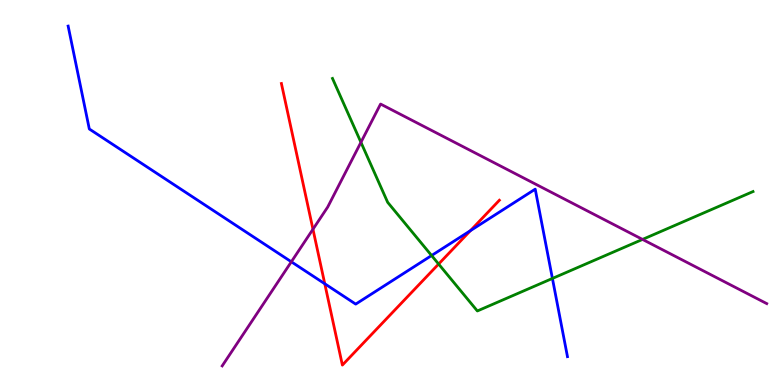[{'lines': ['blue', 'red'], 'intersections': [{'x': 4.19, 'y': 2.63}, {'x': 6.07, 'y': 4.01}]}, {'lines': ['green', 'red'], 'intersections': [{'x': 5.66, 'y': 3.14}]}, {'lines': ['purple', 'red'], 'intersections': [{'x': 4.04, 'y': 4.05}]}, {'lines': ['blue', 'green'], 'intersections': [{'x': 5.57, 'y': 3.36}, {'x': 7.13, 'y': 2.77}]}, {'lines': ['blue', 'purple'], 'intersections': [{'x': 3.76, 'y': 3.2}]}, {'lines': ['green', 'purple'], 'intersections': [{'x': 4.66, 'y': 6.3}, {'x': 8.29, 'y': 3.78}]}]